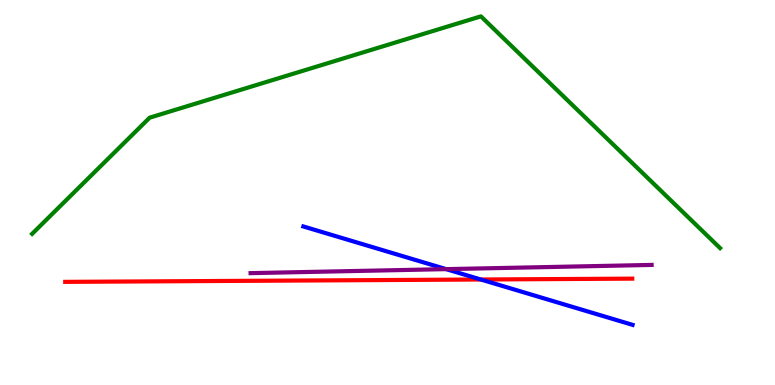[{'lines': ['blue', 'red'], 'intersections': [{'x': 6.2, 'y': 2.74}]}, {'lines': ['green', 'red'], 'intersections': []}, {'lines': ['purple', 'red'], 'intersections': []}, {'lines': ['blue', 'green'], 'intersections': []}, {'lines': ['blue', 'purple'], 'intersections': [{'x': 5.76, 'y': 3.01}]}, {'lines': ['green', 'purple'], 'intersections': []}]